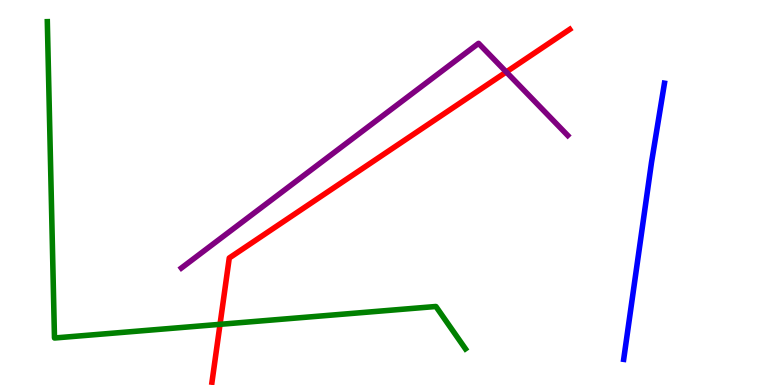[{'lines': ['blue', 'red'], 'intersections': []}, {'lines': ['green', 'red'], 'intersections': [{'x': 2.84, 'y': 1.58}]}, {'lines': ['purple', 'red'], 'intersections': [{'x': 6.53, 'y': 8.13}]}, {'lines': ['blue', 'green'], 'intersections': []}, {'lines': ['blue', 'purple'], 'intersections': []}, {'lines': ['green', 'purple'], 'intersections': []}]